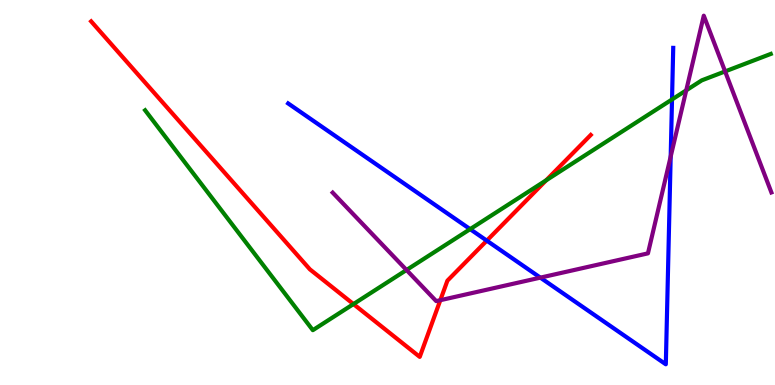[{'lines': ['blue', 'red'], 'intersections': [{'x': 6.28, 'y': 3.75}]}, {'lines': ['green', 'red'], 'intersections': [{'x': 4.56, 'y': 2.1}, {'x': 7.05, 'y': 5.32}]}, {'lines': ['purple', 'red'], 'intersections': [{'x': 5.68, 'y': 2.2}]}, {'lines': ['blue', 'green'], 'intersections': [{'x': 6.07, 'y': 4.05}, {'x': 8.67, 'y': 7.42}]}, {'lines': ['blue', 'purple'], 'intersections': [{'x': 6.97, 'y': 2.79}, {'x': 8.65, 'y': 5.93}]}, {'lines': ['green', 'purple'], 'intersections': [{'x': 5.25, 'y': 2.99}, {'x': 8.85, 'y': 7.65}, {'x': 9.36, 'y': 8.14}]}]